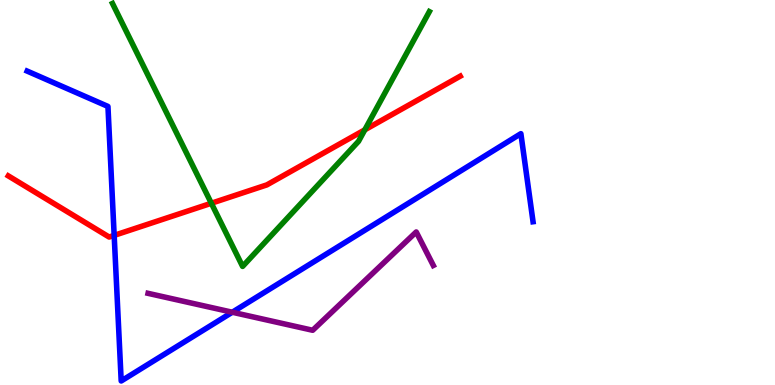[{'lines': ['blue', 'red'], 'intersections': [{'x': 1.47, 'y': 3.89}]}, {'lines': ['green', 'red'], 'intersections': [{'x': 2.73, 'y': 4.72}, {'x': 4.71, 'y': 6.63}]}, {'lines': ['purple', 'red'], 'intersections': []}, {'lines': ['blue', 'green'], 'intersections': []}, {'lines': ['blue', 'purple'], 'intersections': [{'x': 3.0, 'y': 1.89}]}, {'lines': ['green', 'purple'], 'intersections': []}]